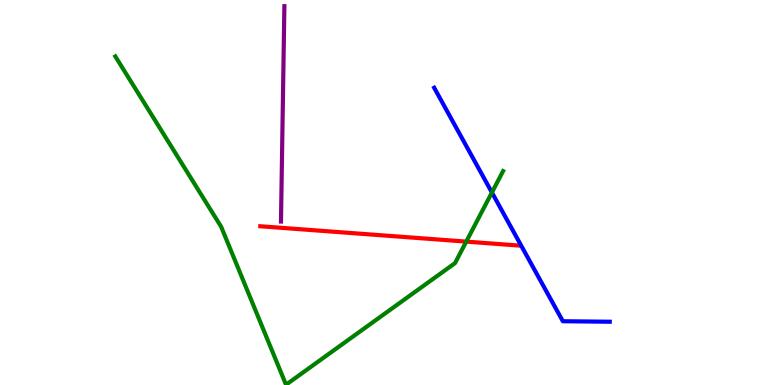[{'lines': ['blue', 'red'], 'intersections': []}, {'lines': ['green', 'red'], 'intersections': [{'x': 6.02, 'y': 3.72}]}, {'lines': ['purple', 'red'], 'intersections': []}, {'lines': ['blue', 'green'], 'intersections': [{'x': 6.35, 'y': 5.0}]}, {'lines': ['blue', 'purple'], 'intersections': []}, {'lines': ['green', 'purple'], 'intersections': []}]